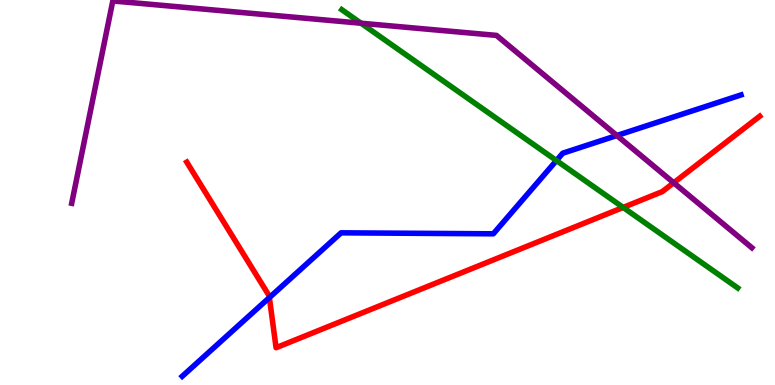[{'lines': ['blue', 'red'], 'intersections': [{'x': 3.48, 'y': 2.27}]}, {'lines': ['green', 'red'], 'intersections': [{'x': 8.04, 'y': 4.61}]}, {'lines': ['purple', 'red'], 'intersections': [{'x': 8.69, 'y': 5.25}]}, {'lines': ['blue', 'green'], 'intersections': [{'x': 7.18, 'y': 5.83}]}, {'lines': ['blue', 'purple'], 'intersections': [{'x': 7.96, 'y': 6.48}]}, {'lines': ['green', 'purple'], 'intersections': [{'x': 4.66, 'y': 9.4}]}]